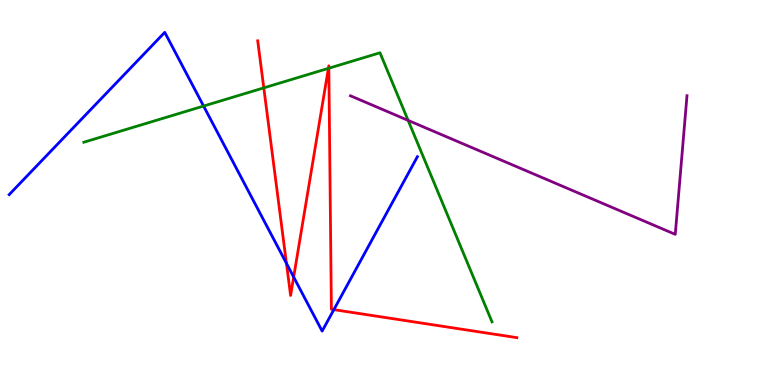[{'lines': ['blue', 'red'], 'intersections': [{'x': 3.7, 'y': 3.16}, {'x': 3.79, 'y': 2.8}, {'x': 4.31, 'y': 1.96}]}, {'lines': ['green', 'red'], 'intersections': [{'x': 3.4, 'y': 7.72}, {'x': 4.24, 'y': 8.22}, {'x': 4.24, 'y': 8.23}]}, {'lines': ['purple', 'red'], 'intersections': []}, {'lines': ['blue', 'green'], 'intersections': [{'x': 2.63, 'y': 7.25}]}, {'lines': ['blue', 'purple'], 'intersections': []}, {'lines': ['green', 'purple'], 'intersections': [{'x': 5.27, 'y': 6.87}]}]